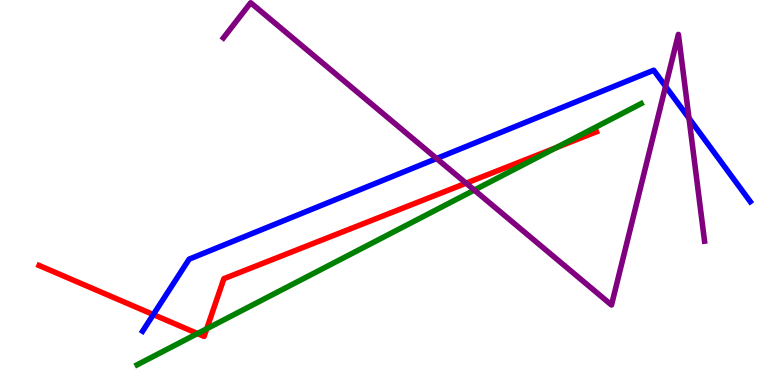[{'lines': ['blue', 'red'], 'intersections': [{'x': 1.98, 'y': 1.83}]}, {'lines': ['green', 'red'], 'intersections': [{'x': 2.55, 'y': 1.34}, {'x': 2.67, 'y': 1.46}, {'x': 7.18, 'y': 6.17}]}, {'lines': ['purple', 'red'], 'intersections': [{'x': 6.01, 'y': 5.24}]}, {'lines': ['blue', 'green'], 'intersections': []}, {'lines': ['blue', 'purple'], 'intersections': [{'x': 5.63, 'y': 5.88}, {'x': 8.59, 'y': 7.76}, {'x': 8.89, 'y': 6.93}]}, {'lines': ['green', 'purple'], 'intersections': [{'x': 6.12, 'y': 5.06}]}]